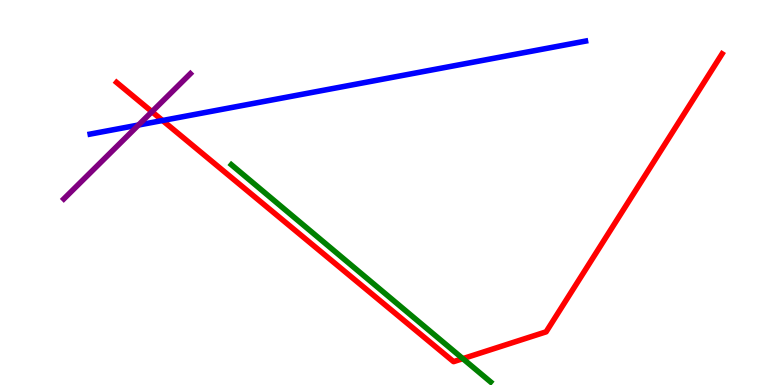[{'lines': ['blue', 'red'], 'intersections': [{'x': 2.1, 'y': 6.87}]}, {'lines': ['green', 'red'], 'intersections': [{'x': 5.97, 'y': 0.684}]}, {'lines': ['purple', 'red'], 'intersections': [{'x': 1.96, 'y': 7.1}]}, {'lines': ['blue', 'green'], 'intersections': []}, {'lines': ['blue', 'purple'], 'intersections': [{'x': 1.79, 'y': 6.75}]}, {'lines': ['green', 'purple'], 'intersections': []}]